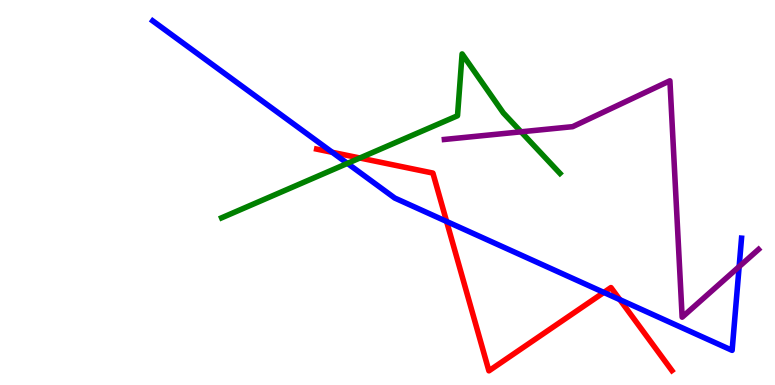[{'lines': ['blue', 'red'], 'intersections': [{'x': 4.29, 'y': 6.04}, {'x': 5.76, 'y': 4.25}, {'x': 7.79, 'y': 2.4}, {'x': 8.0, 'y': 2.22}]}, {'lines': ['green', 'red'], 'intersections': [{'x': 4.64, 'y': 5.9}]}, {'lines': ['purple', 'red'], 'intersections': []}, {'lines': ['blue', 'green'], 'intersections': [{'x': 4.48, 'y': 5.76}]}, {'lines': ['blue', 'purple'], 'intersections': [{'x': 9.54, 'y': 3.07}]}, {'lines': ['green', 'purple'], 'intersections': [{'x': 6.72, 'y': 6.58}]}]